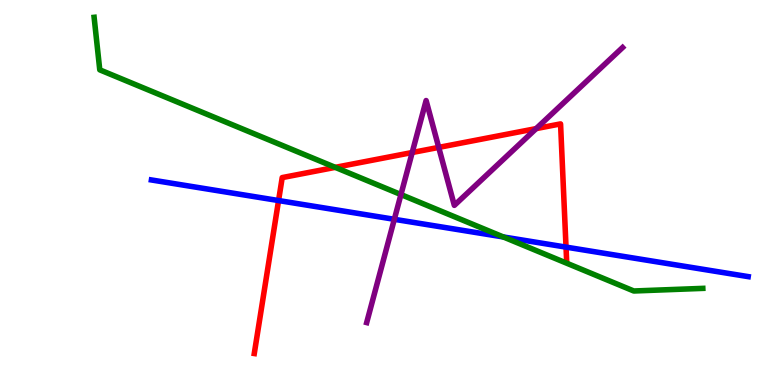[{'lines': ['blue', 'red'], 'intersections': [{'x': 3.59, 'y': 4.79}, {'x': 7.3, 'y': 3.58}]}, {'lines': ['green', 'red'], 'intersections': [{'x': 4.33, 'y': 5.65}]}, {'lines': ['purple', 'red'], 'intersections': [{'x': 5.32, 'y': 6.04}, {'x': 5.66, 'y': 6.17}, {'x': 6.92, 'y': 6.66}]}, {'lines': ['blue', 'green'], 'intersections': [{'x': 6.49, 'y': 3.85}]}, {'lines': ['blue', 'purple'], 'intersections': [{'x': 5.09, 'y': 4.3}]}, {'lines': ['green', 'purple'], 'intersections': [{'x': 5.17, 'y': 4.95}]}]